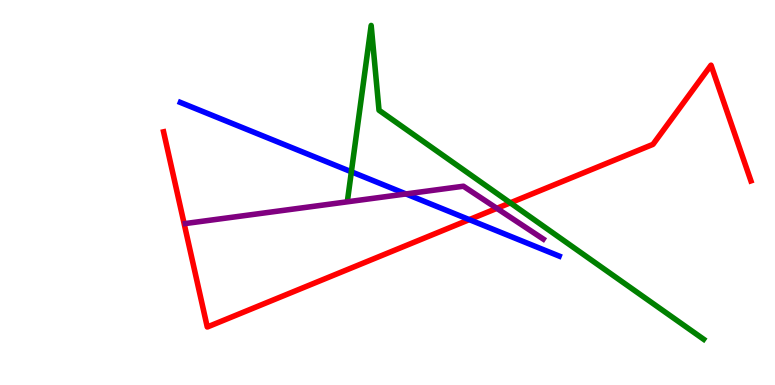[{'lines': ['blue', 'red'], 'intersections': [{'x': 6.06, 'y': 4.3}]}, {'lines': ['green', 'red'], 'intersections': [{'x': 6.58, 'y': 4.73}]}, {'lines': ['purple', 'red'], 'intersections': [{'x': 6.41, 'y': 4.59}]}, {'lines': ['blue', 'green'], 'intersections': [{'x': 4.53, 'y': 5.54}]}, {'lines': ['blue', 'purple'], 'intersections': [{'x': 5.24, 'y': 4.96}]}, {'lines': ['green', 'purple'], 'intersections': []}]